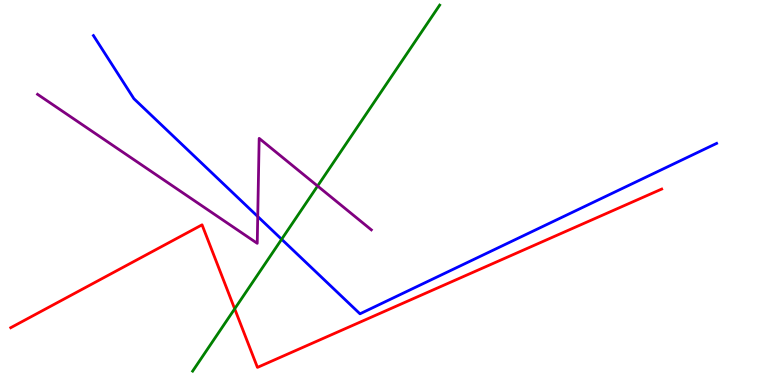[{'lines': ['blue', 'red'], 'intersections': []}, {'lines': ['green', 'red'], 'intersections': [{'x': 3.03, 'y': 1.98}]}, {'lines': ['purple', 'red'], 'intersections': []}, {'lines': ['blue', 'green'], 'intersections': [{'x': 3.63, 'y': 3.79}]}, {'lines': ['blue', 'purple'], 'intersections': [{'x': 3.33, 'y': 4.38}]}, {'lines': ['green', 'purple'], 'intersections': [{'x': 4.1, 'y': 5.17}]}]